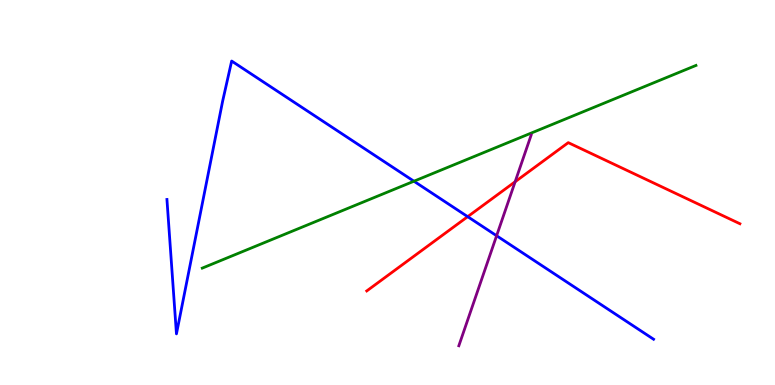[{'lines': ['blue', 'red'], 'intersections': [{'x': 6.03, 'y': 4.37}]}, {'lines': ['green', 'red'], 'intersections': []}, {'lines': ['purple', 'red'], 'intersections': [{'x': 6.65, 'y': 5.28}]}, {'lines': ['blue', 'green'], 'intersections': [{'x': 5.34, 'y': 5.29}]}, {'lines': ['blue', 'purple'], 'intersections': [{'x': 6.41, 'y': 3.88}]}, {'lines': ['green', 'purple'], 'intersections': []}]